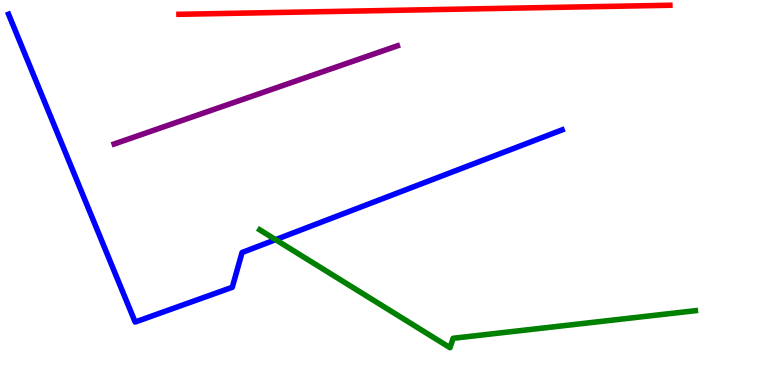[{'lines': ['blue', 'red'], 'intersections': []}, {'lines': ['green', 'red'], 'intersections': []}, {'lines': ['purple', 'red'], 'intersections': []}, {'lines': ['blue', 'green'], 'intersections': [{'x': 3.56, 'y': 3.78}]}, {'lines': ['blue', 'purple'], 'intersections': []}, {'lines': ['green', 'purple'], 'intersections': []}]